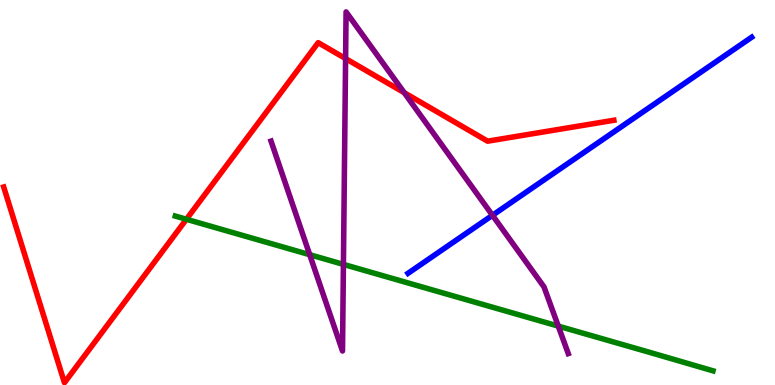[{'lines': ['blue', 'red'], 'intersections': []}, {'lines': ['green', 'red'], 'intersections': [{'x': 2.41, 'y': 4.3}]}, {'lines': ['purple', 'red'], 'intersections': [{'x': 4.46, 'y': 8.48}, {'x': 5.22, 'y': 7.59}]}, {'lines': ['blue', 'green'], 'intersections': []}, {'lines': ['blue', 'purple'], 'intersections': [{'x': 6.35, 'y': 4.41}]}, {'lines': ['green', 'purple'], 'intersections': [{'x': 4.0, 'y': 3.38}, {'x': 4.43, 'y': 3.13}, {'x': 7.2, 'y': 1.53}]}]